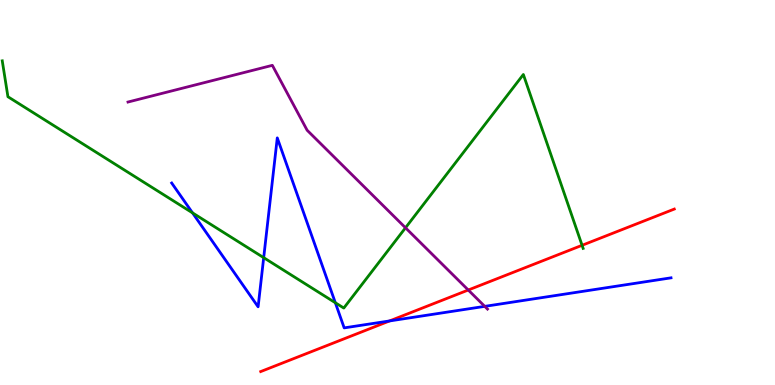[{'lines': ['blue', 'red'], 'intersections': [{'x': 5.03, 'y': 1.66}]}, {'lines': ['green', 'red'], 'intersections': [{'x': 7.51, 'y': 3.63}]}, {'lines': ['purple', 'red'], 'intersections': [{'x': 6.04, 'y': 2.47}]}, {'lines': ['blue', 'green'], 'intersections': [{'x': 2.48, 'y': 4.47}, {'x': 3.4, 'y': 3.31}, {'x': 4.33, 'y': 2.14}]}, {'lines': ['blue', 'purple'], 'intersections': [{'x': 6.25, 'y': 2.04}]}, {'lines': ['green', 'purple'], 'intersections': [{'x': 5.23, 'y': 4.08}]}]